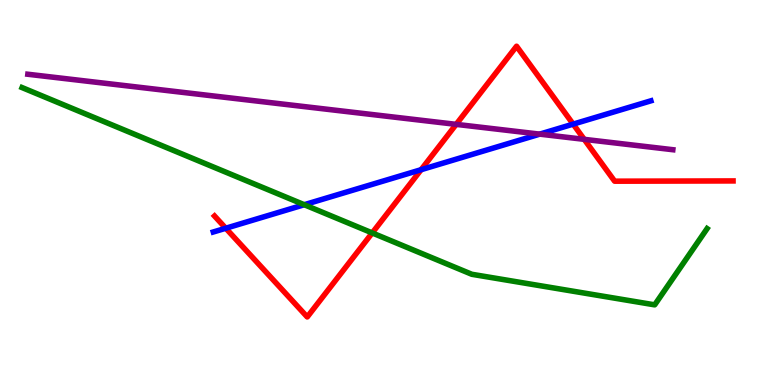[{'lines': ['blue', 'red'], 'intersections': [{'x': 2.91, 'y': 4.07}, {'x': 5.43, 'y': 5.59}, {'x': 7.4, 'y': 6.78}]}, {'lines': ['green', 'red'], 'intersections': [{'x': 4.8, 'y': 3.95}]}, {'lines': ['purple', 'red'], 'intersections': [{'x': 5.89, 'y': 6.77}, {'x': 7.54, 'y': 6.38}]}, {'lines': ['blue', 'green'], 'intersections': [{'x': 3.93, 'y': 4.68}]}, {'lines': ['blue', 'purple'], 'intersections': [{'x': 6.96, 'y': 6.52}]}, {'lines': ['green', 'purple'], 'intersections': []}]